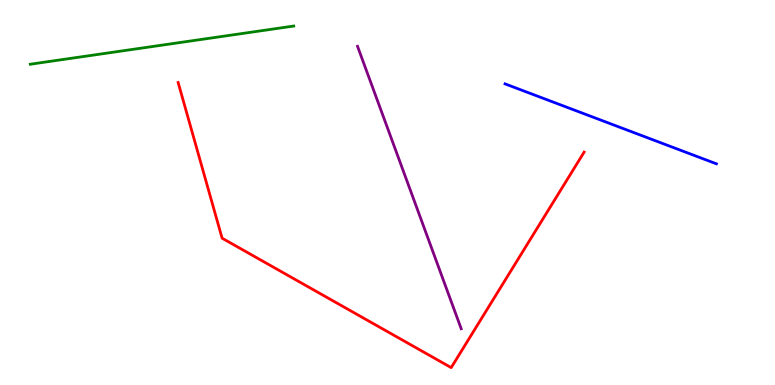[{'lines': ['blue', 'red'], 'intersections': []}, {'lines': ['green', 'red'], 'intersections': []}, {'lines': ['purple', 'red'], 'intersections': []}, {'lines': ['blue', 'green'], 'intersections': []}, {'lines': ['blue', 'purple'], 'intersections': []}, {'lines': ['green', 'purple'], 'intersections': []}]